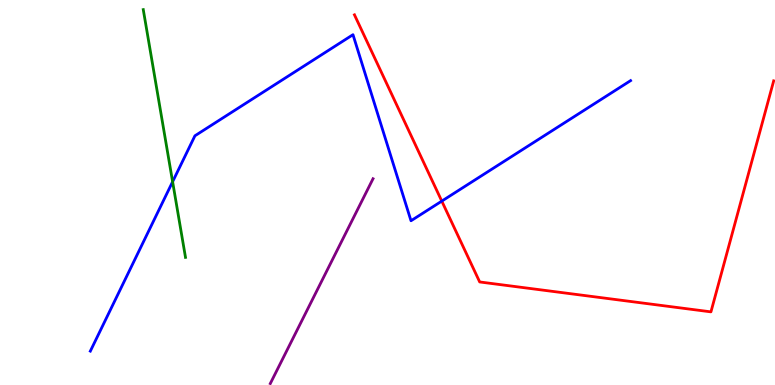[{'lines': ['blue', 'red'], 'intersections': [{'x': 5.7, 'y': 4.78}]}, {'lines': ['green', 'red'], 'intersections': []}, {'lines': ['purple', 'red'], 'intersections': []}, {'lines': ['blue', 'green'], 'intersections': [{'x': 2.23, 'y': 5.28}]}, {'lines': ['blue', 'purple'], 'intersections': []}, {'lines': ['green', 'purple'], 'intersections': []}]